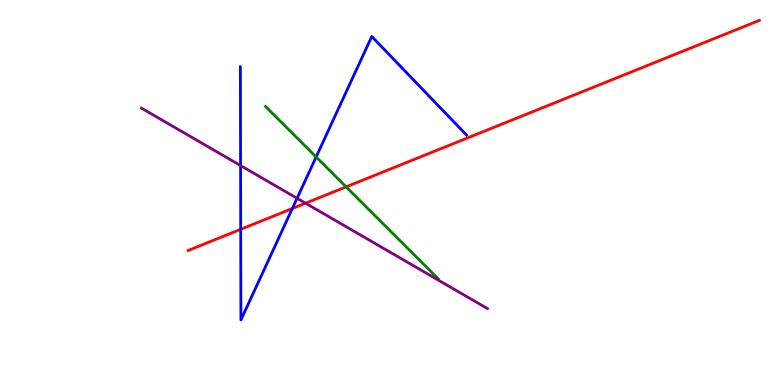[{'lines': ['blue', 'red'], 'intersections': [{'x': 3.11, 'y': 4.04}, {'x': 3.77, 'y': 4.58}]}, {'lines': ['green', 'red'], 'intersections': [{'x': 4.47, 'y': 5.15}]}, {'lines': ['purple', 'red'], 'intersections': [{'x': 3.94, 'y': 4.72}]}, {'lines': ['blue', 'green'], 'intersections': [{'x': 4.08, 'y': 5.92}]}, {'lines': ['blue', 'purple'], 'intersections': [{'x': 3.1, 'y': 5.7}, {'x': 3.83, 'y': 4.85}]}, {'lines': ['green', 'purple'], 'intersections': []}]